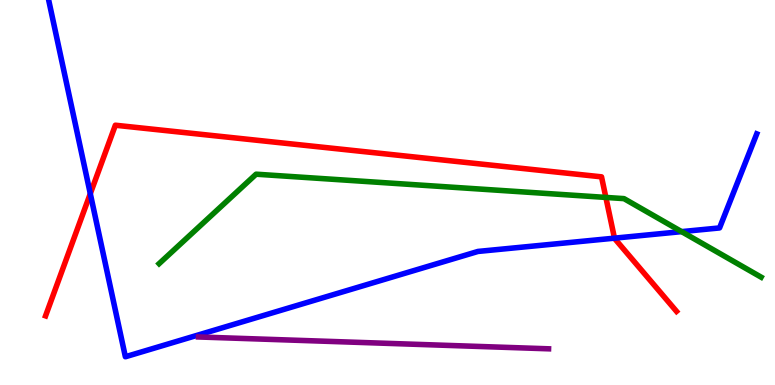[{'lines': ['blue', 'red'], 'intersections': [{'x': 1.17, 'y': 4.97}, {'x': 7.93, 'y': 3.81}]}, {'lines': ['green', 'red'], 'intersections': [{'x': 7.82, 'y': 4.87}]}, {'lines': ['purple', 'red'], 'intersections': []}, {'lines': ['blue', 'green'], 'intersections': [{'x': 8.8, 'y': 3.98}]}, {'lines': ['blue', 'purple'], 'intersections': []}, {'lines': ['green', 'purple'], 'intersections': []}]